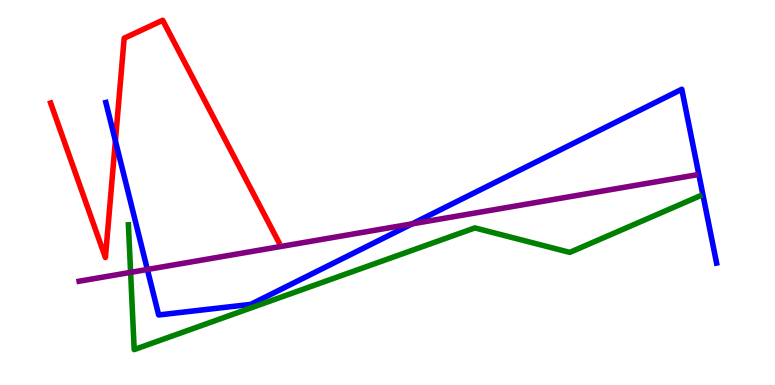[{'lines': ['blue', 'red'], 'intersections': [{'x': 1.49, 'y': 6.34}]}, {'lines': ['green', 'red'], 'intersections': []}, {'lines': ['purple', 'red'], 'intersections': []}, {'lines': ['blue', 'green'], 'intersections': []}, {'lines': ['blue', 'purple'], 'intersections': [{'x': 1.9, 'y': 3.0}, {'x': 5.32, 'y': 4.19}]}, {'lines': ['green', 'purple'], 'intersections': [{'x': 1.69, 'y': 2.93}]}]